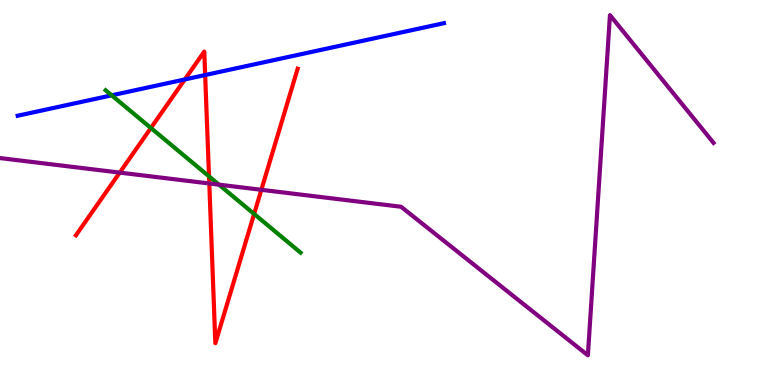[{'lines': ['blue', 'red'], 'intersections': [{'x': 2.38, 'y': 7.94}, {'x': 2.65, 'y': 8.05}]}, {'lines': ['green', 'red'], 'intersections': [{'x': 1.95, 'y': 6.68}, {'x': 2.7, 'y': 5.42}, {'x': 3.28, 'y': 4.44}]}, {'lines': ['purple', 'red'], 'intersections': [{'x': 1.54, 'y': 5.52}, {'x': 2.7, 'y': 5.23}, {'x': 3.37, 'y': 5.07}]}, {'lines': ['blue', 'green'], 'intersections': [{'x': 1.44, 'y': 7.52}]}, {'lines': ['blue', 'purple'], 'intersections': []}, {'lines': ['green', 'purple'], 'intersections': [{'x': 2.83, 'y': 5.2}]}]